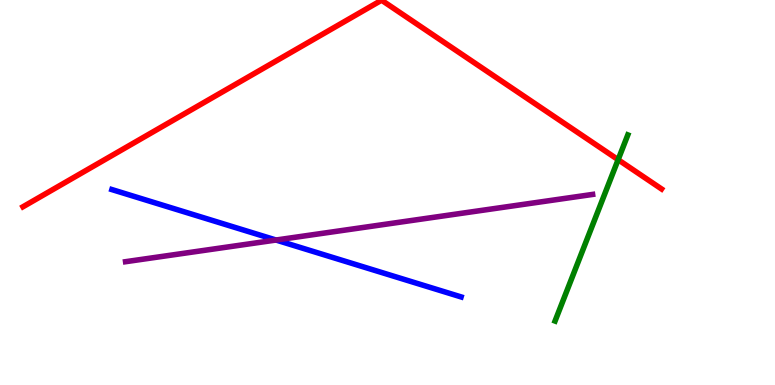[{'lines': ['blue', 'red'], 'intersections': []}, {'lines': ['green', 'red'], 'intersections': [{'x': 7.98, 'y': 5.85}]}, {'lines': ['purple', 'red'], 'intersections': []}, {'lines': ['blue', 'green'], 'intersections': []}, {'lines': ['blue', 'purple'], 'intersections': [{'x': 3.56, 'y': 3.77}]}, {'lines': ['green', 'purple'], 'intersections': []}]